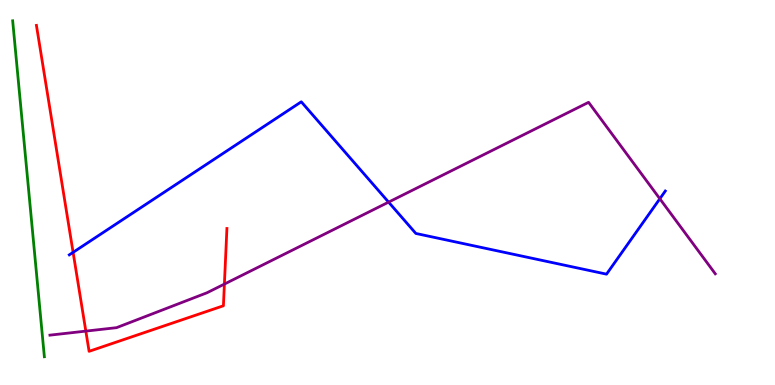[{'lines': ['blue', 'red'], 'intersections': [{'x': 0.943, 'y': 3.45}]}, {'lines': ['green', 'red'], 'intersections': []}, {'lines': ['purple', 'red'], 'intersections': [{'x': 1.11, 'y': 1.4}, {'x': 2.9, 'y': 2.62}]}, {'lines': ['blue', 'green'], 'intersections': []}, {'lines': ['blue', 'purple'], 'intersections': [{'x': 5.01, 'y': 4.75}, {'x': 8.51, 'y': 4.84}]}, {'lines': ['green', 'purple'], 'intersections': []}]